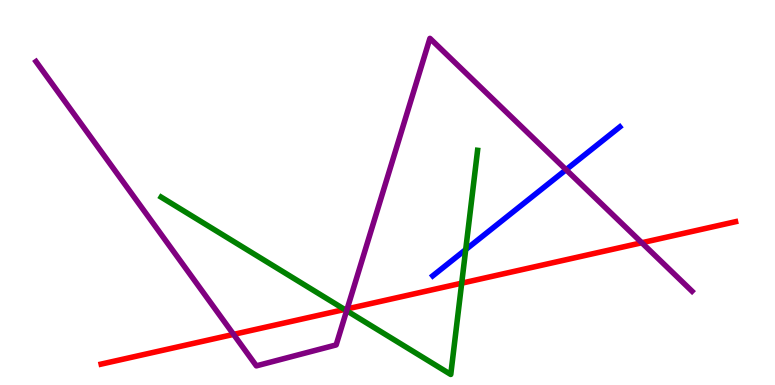[{'lines': ['blue', 'red'], 'intersections': []}, {'lines': ['green', 'red'], 'intersections': [{'x': 4.45, 'y': 1.96}, {'x': 5.96, 'y': 2.64}]}, {'lines': ['purple', 'red'], 'intersections': [{'x': 3.01, 'y': 1.31}, {'x': 4.48, 'y': 1.98}, {'x': 8.28, 'y': 3.69}]}, {'lines': ['blue', 'green'], 'intersections': [{'x': 6.01, 'y': 3.52}]}, {'lines': ['blue', 'purple'], 'intersections': [{'x': 7.3, 'y': 5.59}]}, {'lines': ['green', 'purple'], 'intersections': [{'x': 4.47, 'y': 1.93}]}]